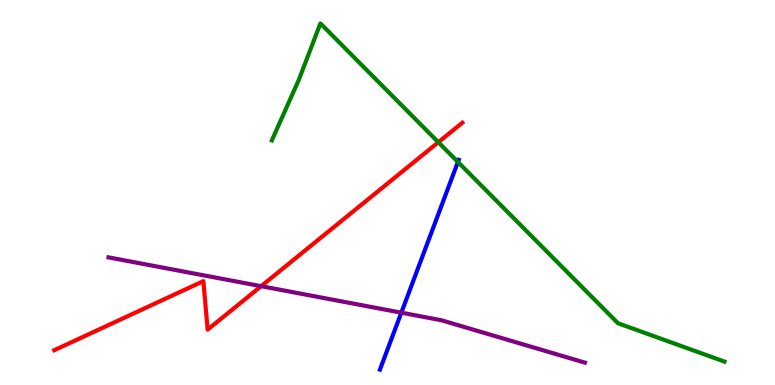[{'lines': ['blue', 'red'], 'intersections': []}, {'lines': ['green', 'red'], 'intersections': [{'x': 5.66, 'y': 6.31}]}, {'lines': ['purple', 'red'], 'intersections': [{'x': 3.37, 'y': 2.57}]}, {'lines': ['blue', 'green'], 'intersections': [{'x': 5.91, 'y': 5.79}]}, {'lines': ['blue', 'purple'], 'intersections': [{'x': 5.18, 'y': 1.88}]}, {'lines': ['green', 'purple'], 'intersections': []}]